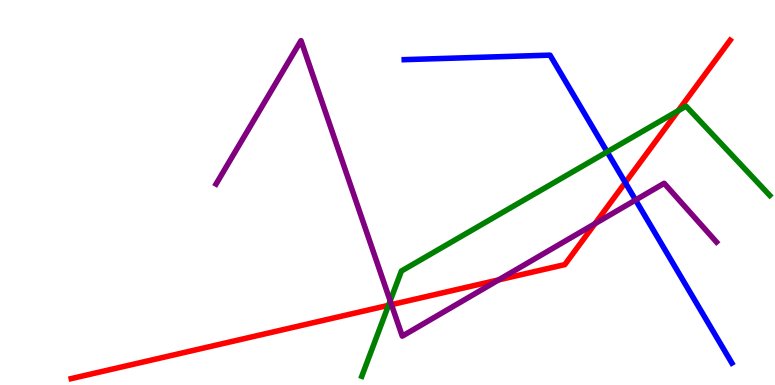[{'lines': ['blue', 'red'], 'intersections': [{'x': 8.07, 'y': 5.26}]}, {'lines': ['green', 'red'], 'intersections': [{'x': 5.01, 'y': 2.07}, {'x': 8.75, 'y': 7.12}]}, {'lines': ['purple', 'red'], 'intersections': [{'x': 5.05, 'y': 2.09}, {'x': 6.43, 'y': 2.73}, {'x': 7.68, 'y': 4.19}]}, {'lines': ['blue', 'green'], 'intersections': [{'x': 7.83, 'y': 6.06}]}, {'lines': ['blue', 'purple'], 'intersections': [{'x': 8.2, 'y': 4.81}]}, {'lines': ['green', 'purple'], 'intersections': [{'x': 5.03, 'y': 2.19}]}]